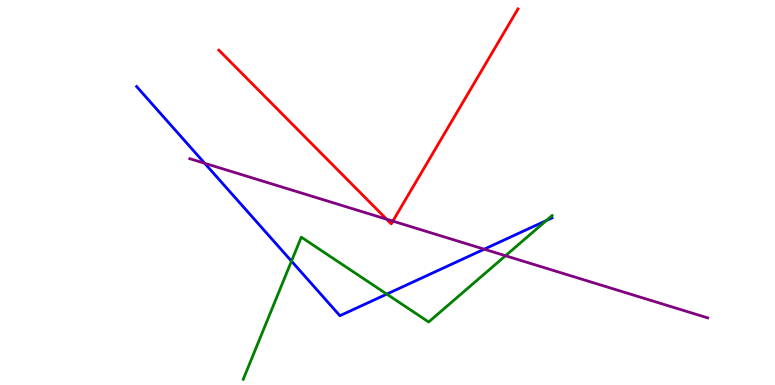[{'lines': ['blue', 'red'], 'intersections': []}, {'lines': ['green', 'red'], 'intersections': []}, {'lines': ['purple', 'red'], 'intersections': [{'x': 4.99, 'y': 4.31}, {'x': 5.07, 'y': 4.26}]}, {'lines': ['blue', 'green'], 'intersections': [{'x': 3.76, 'y': 3.22}, {'x': 4.99, 'y': 2.36}, {'x': 7.05, 'y': 4.27}]}, {'lines': ['blue', 'purple'], 'intersections': [{'x': 2.64, 'y': 5.76}, {'x': 6.25, 'y': 3.53}]}, {'lines': ['green', 'purple'], 'intersections': [{'x': 6.52, 'y': 3.36}]}]